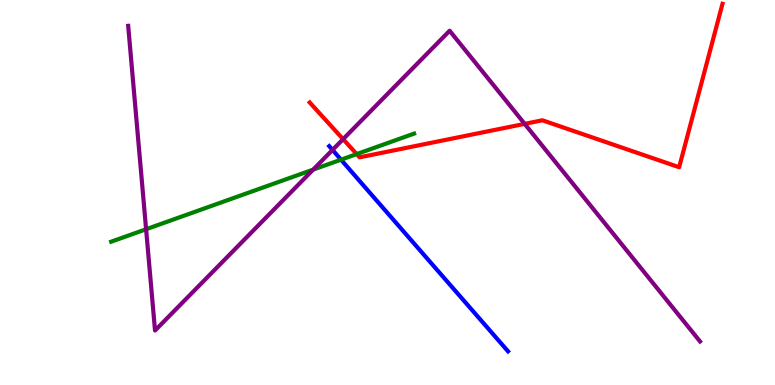[{'lines': ['blue', 'red'], 'intersections': []}, {'lines': ['green', 'red'], 'intersections': [{'x': 4.6, 'y': 6.0}]}, {'lines': ['purple', 'red'], 'intersections': [{'x': 4.43, 'y': 6.39}, {'x': 6.77, 'y': 6.78}]}, {'lines': ['blue', 'green'], 'intersections': [{'x': 4.4, 'y': 5.85}]}, {'lines': ['blue', 'purple'], 'intersections': [{'x': 4.29, 'y': 6.11}]}, {'lines': ['green', 'purple'], 'intersections': [{'x': 1.89, 'y': 4.05}, {'x': 4.04, 'y': 5.59}]}]